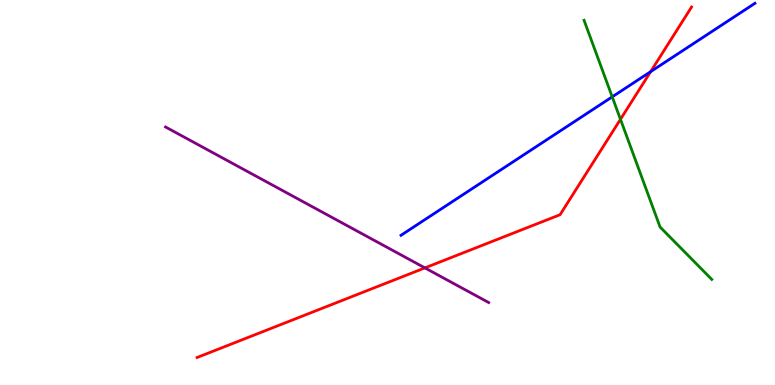[{'lines': ['blue', 'red'], 'intersections': [{'x': 8.4, 'y': 8.14}]}, {'lines': ['green', 'red'], 'intersections': [{'x': 8.01, 'y': 6.9}]}, {'lines': ['purple', 'red'], 'intersections': [{'x': 5.48, 'y': 3.04}]}, {'lines': ['blue', 'green'], 'intersections': [{'x': 7.9, 'y': 7.48}]}, {'lines': ['blue', 'purple'], 'intersections': []}, {'lines': ['green', 'purple'], 'intersections': []}]